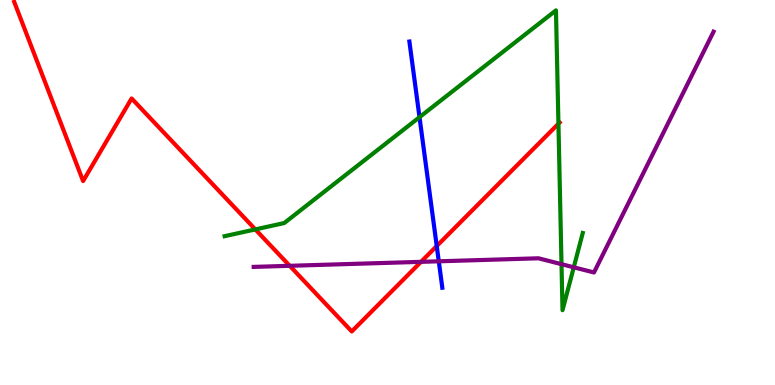[{'lines': ['blue', 'red'], 'intersections': [{'x': 5.64, 'y': 3.61}]}, {'lines': ['green', 'red'], 'intersections': [{'x': 3.29, 'y': 4.04}, {'x': 7.21, 'y': 6.79}]}, {'lines': ['purple', 'red'], 'intersections': [{'x': 3.74, 'y': 3.1}, {'x': 5.43, 'y': 3.2}]}, {'lines': ['blue', 'green'], 'intersections': [{'x': 5.41, 'y': 6.96}]}, {'lines': ['blue', 'purple'], 'intersections': [{'x': 5.66, 'y': 3.21}]}, {'lines': ['green', 'purple'], 'intersections': [{'x': 7.25, 'y': 3.14}, {'x': 7.4, 'y': 3.06}]}]